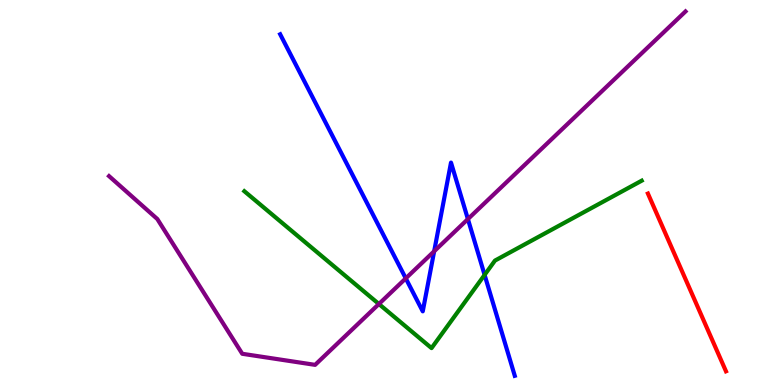[{'lines': ['blue', 'red'], 'intersections': []}, {'lines': ['green', 'red'], 'intersections': []}, {'lines': ['purple', 'red'], 'intersections': []}, {'lines': ['blue', 'green'], 'intersections': [{'x': 6.25, 'y': 2.86}]}, {'lines': ['blue', 'purple'], 'intersections': [{'x': 5.24, 'y': 2.77}, {'x': 5.6, 'y': 3.47}, {'x': 6.04, 'y': 4.31}]}, {'lines': ['green', 'purple'], 'intersections': [{'x': 4.89, 'y': 2.1}]}]